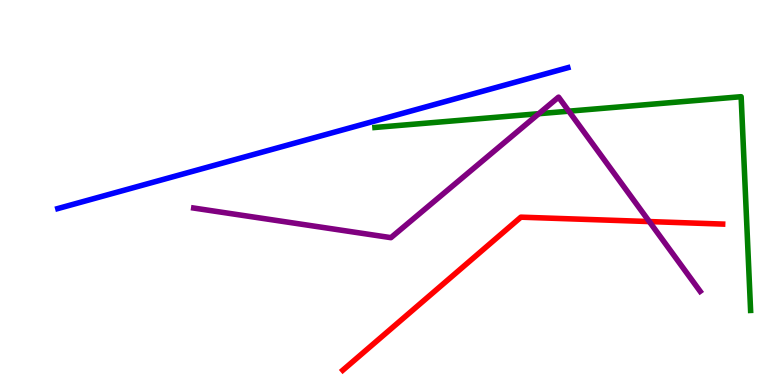[{'lines': ['blue', 'red'], 'intersections': []}, {'lines': ['green', 'red'], 'intersections': []}, {'lines': ['purple', 'red'], 'intersections': [{'x': 8.38, 'y': 4.25}]}, {'lines': ['blue', 'green'], 'intersections': []}, {'lines': ['blue', 'purple'], 'intersections': []}, {'lines': ['green', 'purple'], 'intersections': [{'x': 6.95, 'y': 7.05}, {'x': 7.34, 'y': 7.11}]}]